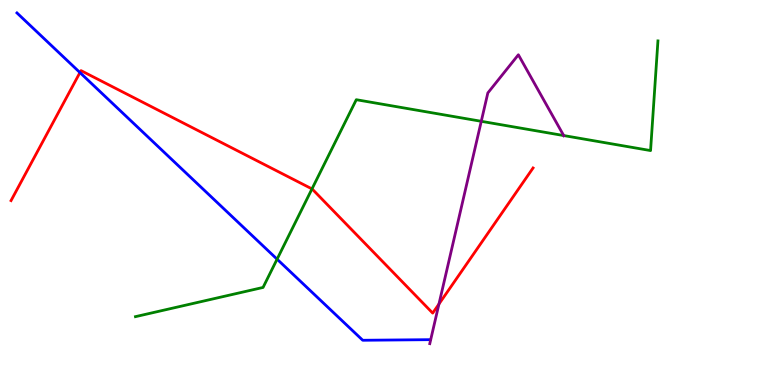[{'lines': ['blue', 'red'], 'intersections': [{'x': 1.03, 'y': 8.12}]}, {'lines': ['green', 'red'], 'intersections': [{'x': 4.03, 'y': 5.09}]}, {'lines': ['purple', 'red'], 'intersections': [{'x': 5.66, 'y': 2.1}]}, {'lines': ['blue', 'green'], 'intersections': [{'x': 3.58, 'y': 3.27}]}, {'lines': ['blue', 'purple'], 'intersections': []}, {'lines': ['green', 'purple'], 'intersections': [{'x': 6.21, 'y': 6.85}, {'x': 7.27, 'y': 6.48}]}]